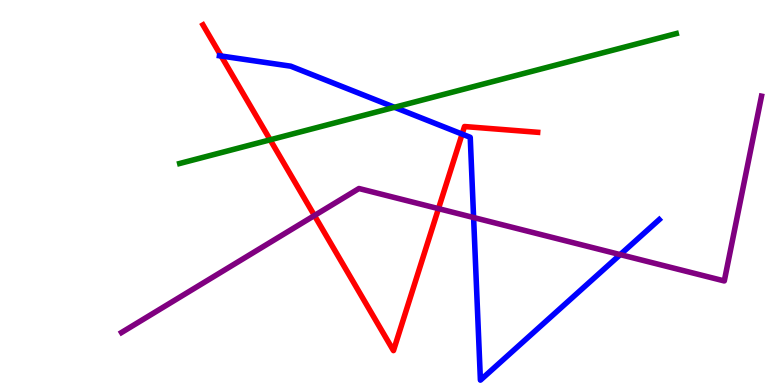[{'lines': ['blue', 'red'], 'intersections': [{'x': 2.85, 'y': 8.55}, {'x': 5.96, 'y': 6.52}]}, {'lines': ['green', 'red'], 'intersections': [{'x': 3.49, 'y': 6.37}]}, {'lines': ['purple', 'red'], 'intersections': [{'x': 4.06, 'y': 4.4}, {'x': 5.66, 'y': 4.58}]}, {'lines': ['blue', 'green'], 'intersections': [{'x': 5.09, 'y': 7.21}]}, {'lines': ['blue', 'purple'], 'intersections': [{'x': 6.11, 'y': 4.35}, {'x': 8.0, 'y': 3.39}]}, {'lines': ['green', 'purple'], 'intersections': []}]